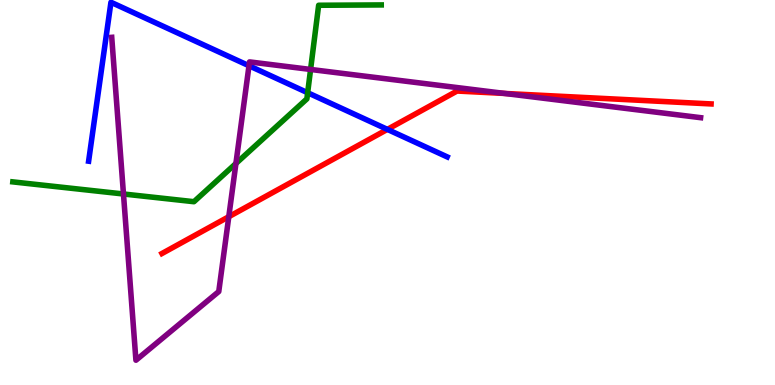[{'lines': ['blue', 'red'], 'intersections': [{'x': 5.0, 'y': 6.64}]}, {'lines': ['green', 'red'], 'intersections': []}, {'lines': ['purple', 'red'], 'intersections': [{'x': 2.95, 'y': 4.37}, {'x': 6.51, 'y': 7.57}]}, {'lines': ['blue', 'green'], 'intersections': [{'x': 3.97, 'y': 7.59}]}, {'lines': ['blue', 'purple'], 'intersections': [{'x': 3.21, 'y': 8.29}]}, {'lines': ['green', 'purple'], 'intersections': [{'x': 1.59, 'y': 4.96}, {'x': 3.04, 'y': 5.75}, {'x': 4.01, 'y': 8.2}]}]